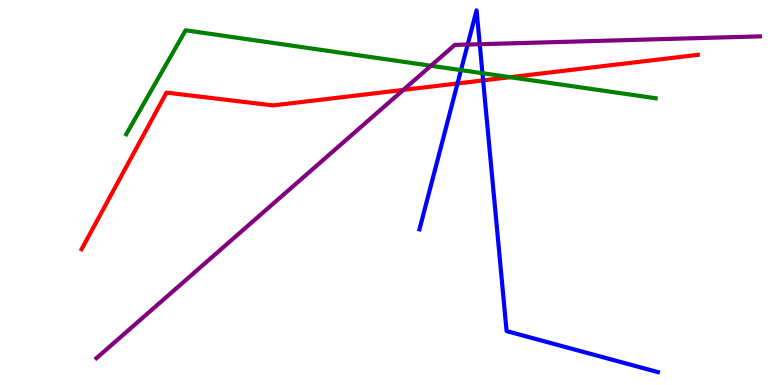[{'lines': ['blue', 'red'], 'intersections': [{'x': 5.9, 'y': 7.83}, {'x': 6.23, 'y': 7.91}]}, {'lines': ['green', 'red'], 'intersections': [{'x': 6.58, 'y': 7.99}]}, {'lines': ['purple', 'red'], 'intersections': [{'x': 5.2, 'y': 7.66}]}, {'lines': ['blue', 'green'], 'intersections': [{'x': 5.95, 'y': 8.18}, {'x': 6.23, 'y': 8.1}]}, {'lines': ['blue', 'purple'], 'intersections': [{'x': 6.03, 'y': 8.84}, {'x': 6.19, 'y': 8.85}]}, {'lines': ['green', 'purple'], 'intersections': [{'x': 5.56, 'y': 8.29}]}]